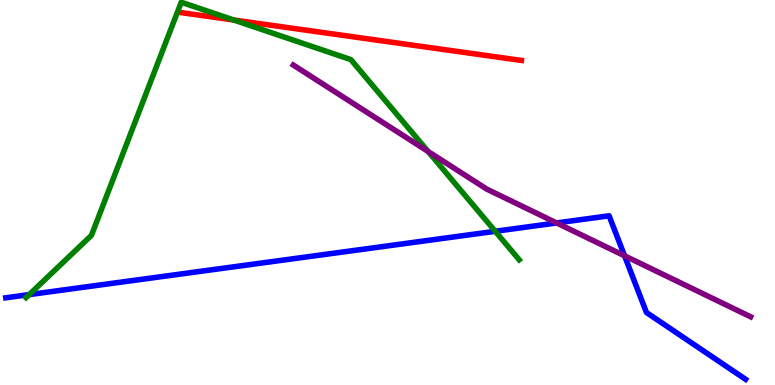[{'lines': ['blue', 'red'], 'intersections': []}, {'lines': ['green', 'red'], 'intersections': [{'x': 3.02, 'y': 9.48}]}, {'lines': ['purple', 'red'], 'intersections': []}, {'lines': ['blue', 'green'], 'intersections': [{'x': 0.377, 'y': 2.35}, {'x': 6.39, 'y': 3.99}]}, {'lines': ['blue', 'purple'], 'intersections': [{'x': 7.18, 'y': 4.21}, {'x': 8.06, 'y': 3.36}]}, {'lines': ['green', 'purple'], 'intersections': [{'x': 5.52, 'y': 6.06}]}]